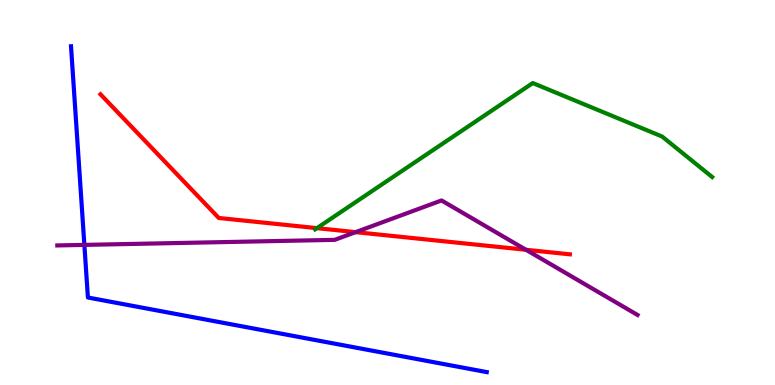[{'lines': ['blue', 'red'], 'intersections': []}, {'lines': ['green', 'red'], 'intersections': [{'x': 4.09, 'y': 4.07}]}, {'lines': ['purple', 'red'], 'intersections': [{'x': 4.59, 'y': 3.97}, {'x': 6.79, 'y': 3.51}]}, {'lines': ['blue', 'green'], 'intersections': []}, {'lines': ['blue', 'purple'], 'intersections': [{'x': 1.09, 'y': 3.64}]}, {'lines': ['green', 'purple'], 'intersections': []}]